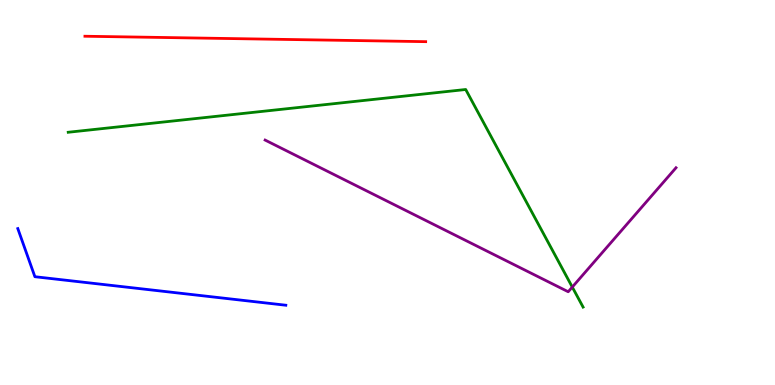[{'lines': ['blue', 'red'], 'intersections': []}, {'lines': ['green', 'red'], 'intersections': []}, {'lines': ['purple', 'red'], 'intersections': []}, {'lines': ['blue', 'green'], 'intersections': []}, {'lines': ['blue', 'purple'], 'intersections': []}, {'lines': ['green', 'purple'], 'intersections': [{'x': 7.38, 'y': 2.54}]}]